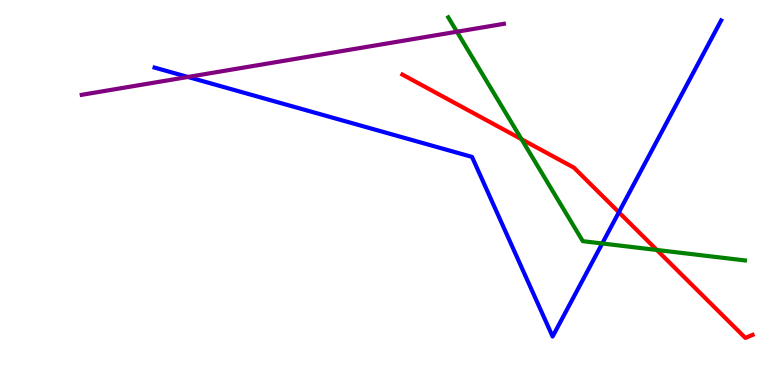[{'lines': ['blue', 'red'], 'intersections': [{'x': 7.99, 'y': 4.49}]}, {'lines': ['green', 'red'], 'intersections': [{'x': 6.73, 'y': 6.38}, {'x': 8.48, 'y': 3.51}]}, {'lines': ['purple', 'red'], 'intersections': []}, {'lines': ['blue', 'green'], 'intersections': [{'x': 7.77, 'y': 3.68}]}, {'lines': ['blue', 'purple'], 'intersections': [{'x': 2.42, 'y': 8.0}]}, {'lines': ['green', 'purple'], 'intersections': [{'x': 5.9, 'y': 9.18}]}]